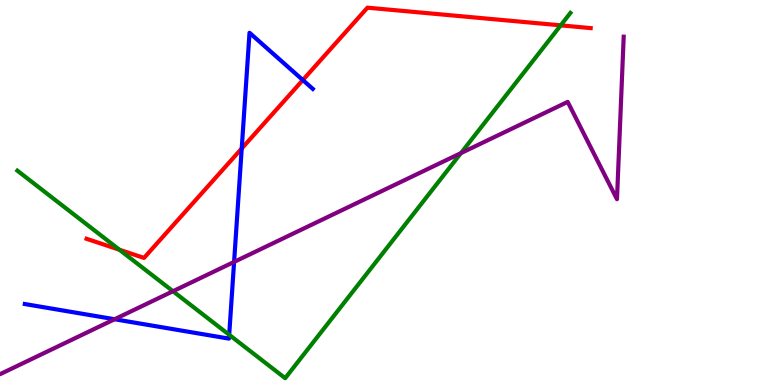[{'lines': ['blue', 'red'], 'intersections': [{'x': 3.12, 'y': 6.14}, {'x': 3.91, 'y': 7.92}]}, {'lines': ['green', 'red'], 'intersections': [{'x': 1.54, 'y': 3.51}, {'x': 7.23, 'y': 9.34}]}, {'lines': ['purple', 'red'], 'intersections': []}, {'lines': ['blue', 'green'], 'intersections': [{'x': 2.96, 'y': 1.3}]}, {'lines': ['blue', 'purple'], 'intersections': [{'x': 1.48, 'y': 1.71}, {'x': 3.02, 'y': 3.2}]}, {'lines': ['green', 'purple'], 'intersections': [{'x': 2.23, 'y': 2.44}, {'x': 5.95, 'y': 6.02}]}]